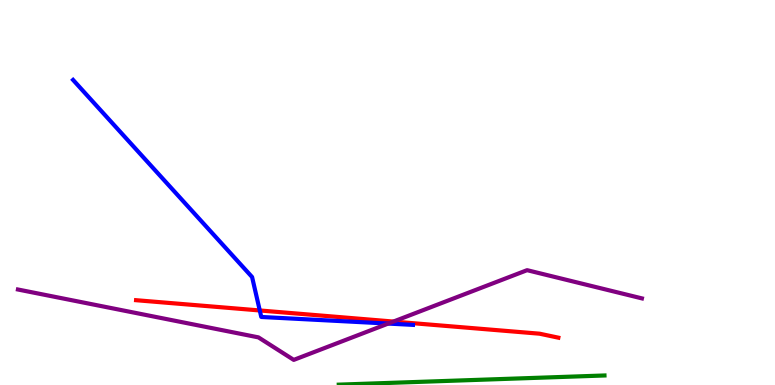[{'lines': ['blue', 'red'], 'intersections': [{'x': 3.35, 'y': 1.94}]}, {'lines': ['green', 'red'], 'intersections': []}, {'lines': ['purple', 'red'], 'intersections': [{'x': 5.08, 'y': 1.65}]}, {'lines': ['blue', 'green'], 'intersections': []}, {'lines': ['blue', 'purple'], 'intersections': [{'x': 5.01, 'y': 1.6}]}, {'lines': ['green', 'purple'], 'intersections': []}]